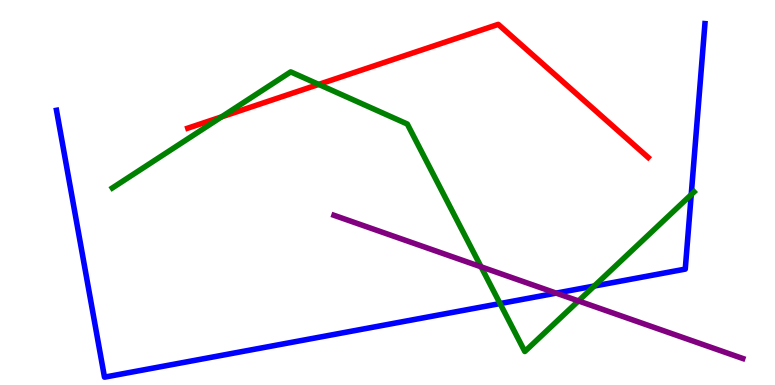[{'lines': ['blue', 'red'], 'intersections': []}, {'lines': ['green', 'red'], 'intersections': [{'x': 2.86, 'y': 6.96}, {'x': 4.11, 'y': 7.81}]}, {'lines': ['purple', 'red'], 'intersections': []}, {'lines': ['blue', 'green'], 'intersections': [{'x': 6.45, 'y': 2.12}, {'x': 7.67, 'y': 2.57}, {'x': 8.92, 'y': 4.94}]}, {'lines': ['blue', 'purple'], 'intersections': [{'x': 7.18, 'y': 2.39}]}, {'lines': ['green', 'purple'], 'intersections': [{'x': 6.21, 'y': 3.07}, {'x': 7.46, 'y': 2.18}]}]